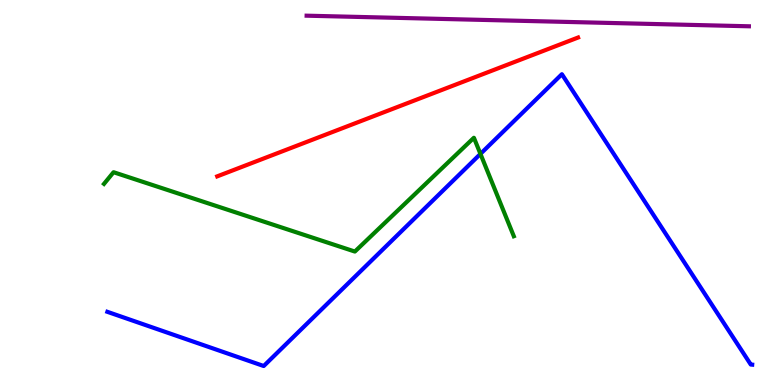[{'lines': ['blue', 'red'], 'intersections': []}, {'lines': ['green', 'red'], 'intersections': []}, {'lines': ['purple', 'red'], 'intersections': []}, {'lines': ['blue', 'green'], 'intersections': [{'x': 6.2, 'y': 6.0}]}, {'lines': ['blue', 'purple'], 'intersections': []}, {'lines': ['green', 'purple'], 'intersections': []}]